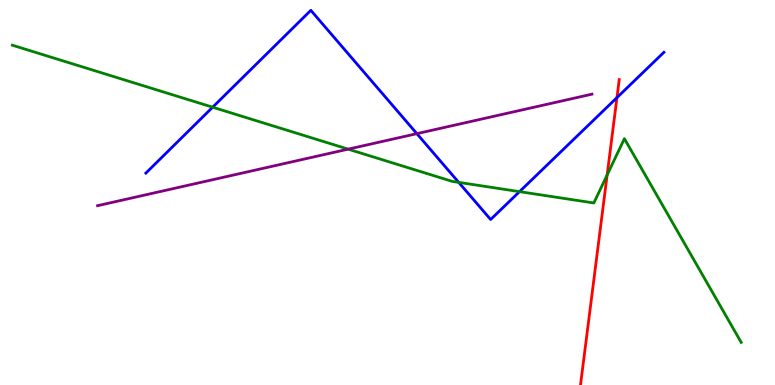[{'lines': ['blue', 'red'], 'intersections': [{'x': 7.96, 'y': 7.46}]}, {'lines': ['green', 'red'], 'intersections': [{'x': 7.83, 'y': 5.46}]}, {'lines': ['purple', 'red'], 'intersections': []}, {'lines': ['blue', 'green'], 'intersections': [{'x': 2.74, 'y': 7.22}, {'x': 5.92, 'y': 5.26}, {'x': 6.7, 'y': 5.02}]}, {'lines': ['blue', 'purple'], 'intersections': [{'x': 5.38, 'y': 6.53}]}, {'lines': ['green', 'purple'], 'intersections': [{'x': 4.49, 'y': 6.13}]}]